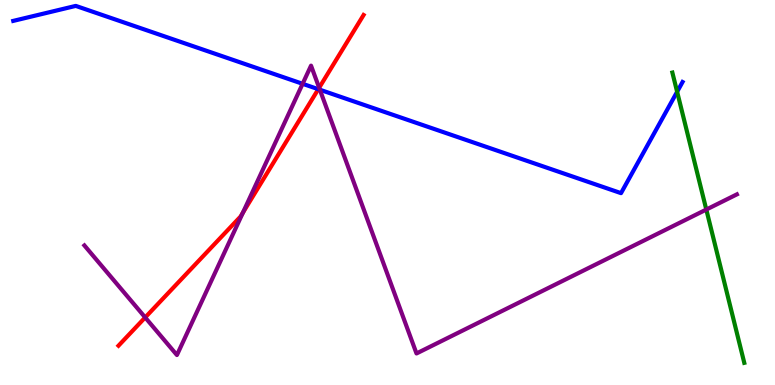[{'lines': ['blue', 'red'], 'intersections': [{'x': 4.11, 'y': 7.68}]}, {'lines': ['green', 'red'], 'intersections': []}, {'lines': ['purple', 'red'], 'intersections': [{'x': 1.87, 'y': 1.75}, {'x': 3.13, 'y': 4.48}, {'x': 4.12, 'y': 7.72}]}, {'lines': ['blue', 'green'], 'intersections': [{'x': 8.74, 'y': 7.62}]}, {'lines': ['blue', 'purple'], 'intersections': [{'x': 3.9, 'y': 7.82}, {'x': 4.13, 'y': 7.67}]}, {'lines': ['green', 'purple'], 'intersections': [{'x': 9.11, 'y': 4.56}]}]